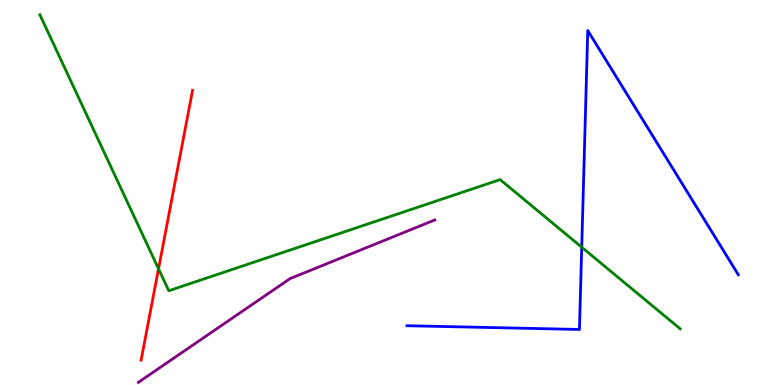[{'lines': ['blue', 'red'], 'intersections': []}, {'lines': ['green', 'red'], 'intersections': [{'x': 2.05, 'y': 3.02}]}, {'lines': ['purple', 'red'], 'intersections': []}, {'lines': ['blue', 'green'], 'intersections': [{'x': 7.51, 'y': 3.58}]}, {'lines': ['blue', 'purple'], 'intersections': []}, {'lines': ['green', 'purple'], 'intersections': []}]